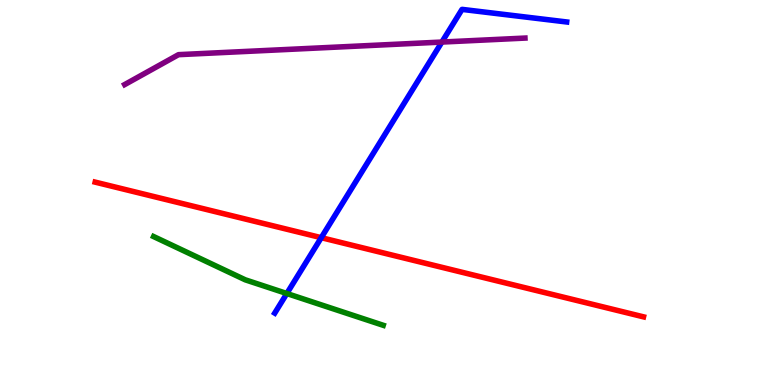[{'lines': ['blue', 'red'], 'intersections': [{'x': 4.15, 'y': 3.83}]}, {'lines': ['green', 'red'], 'intersections': []}, {'lines': ['purple', 'red'], 'intersections': []}, {'lines': ['blue', 'green'], 'intersections': [{'x': 3.7, 'y': 2.38}]}, {'lines': ['blue', 'purple'], 'intersections': [{'x': 5.7, 'y': 8.91}]}, {'lines': ['green', 'purple'], 'intersections': []}]